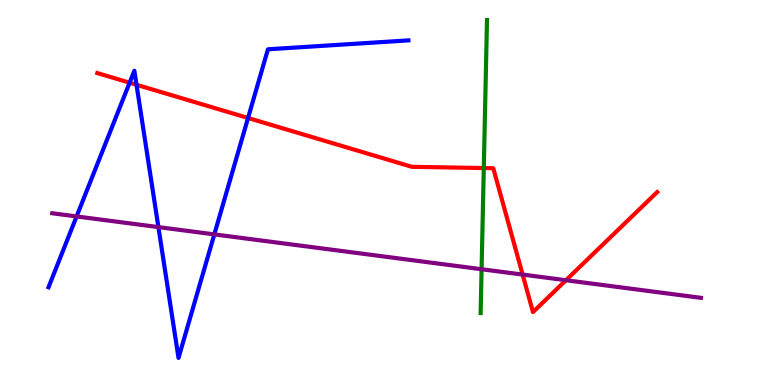[{'lines': ['blue', 'red'], 'intersections': [{'x': 1.67, 'y': 7.85}, {'x': 1.76, 'y': 7.8}, {'x': 3.2, 'y': 6.94}]}, {'lines': ['green', 'red'], 'intersections': [{'x': 6.24, 'y': 5.63}]}, {'lines': ['purple', 'red'], 'intersections': [{'x': 6.74, 'y': 2.87}, {'x': 7.3, 'y': 2.72}]}, {'lines': ['blue', 'green'], 'intersections': []}, {'lines': ['blue', 'purple'], 'intersections': [{'x': 0.988, 'y': 4.38}, {'x': 2.04, 'y': 4.1}, {'x': 2.77, 'y': 3.91}]}, {'lines': ['green', 'purple'], 'intersections': [{'x': 6.21, 'y': 3.01}]}]